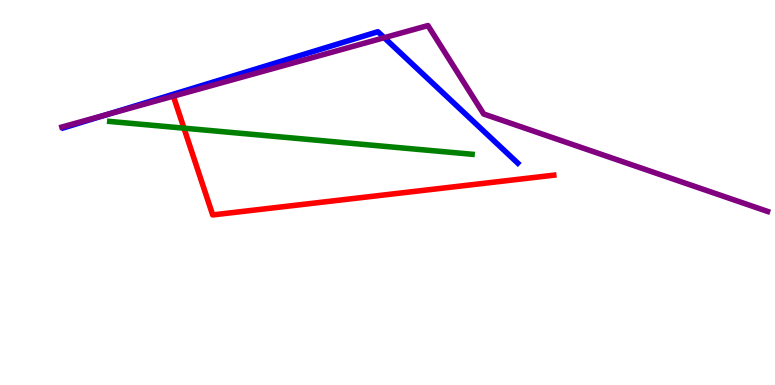[{'lines': ['blue', 'red'], 'intersections': []}, {'lines': ['green', 'red'], 'intersections': [{'x': 2.37, 'y': 6.67}]}, {'lines': ['purple', 'red'], 'intersections': []}, {'lines': ['blue', 'green'], 'intersections': []}, {'lines': ['blue', 'purple'], 'intersections': [{'x': 1.38, 'y': 7.02}, {'x': 4.96, 'y': 9.02}]}, {'lines': ['green', 'purple'], 'intersections': []}]